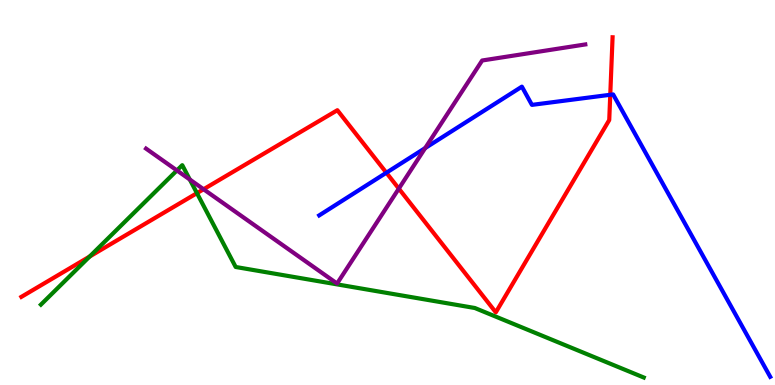[{'lines': ['blue', 'red'], 'intersections': [{'x': 4.99, 'y': 5.51}, {'x': 7.87, 'y': 7.54}]}, {'lines': ['green', 'red'], 'intersections': [{'x': 1.16, 'y': 3.34}, {'x': 2.54, 'y': 4.98}]}, {'lines': ['purple', 'red'], 'intersections': [{'x': 2.63, 'y': 5.08}, {'x': 5.15, 'y': 5.1}]}, {'lines': ['blue', 'green'], 'intersections': []}, {'lines': ['blue', 'purple'], 'intersections': [{'x': 5.49, 'y': 6.15}]}, {'lines': ['green', 'purple'], 'intersections': [{'x': 2.28, 'y': 5.57}, {'x': 2.45, 'y': 5.34}]}]